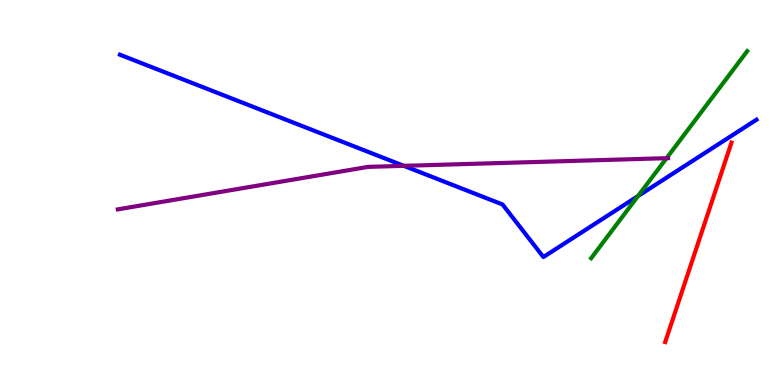[{'lines': ['blue', 'red'], 'intersections': []}, {'lines': ['green', 'red'], 'intersections': []}, {'lines': ['purple', 'red'], 'intersections': []}, {'lines': ['blue', 'green'], 'intersections': [{'x': 8.23, 'y': 4.91}]}, {'lines': ['blue', 'purple'], 'intersections': [{'x': 5.21, 'y': 5.69}]}, {'lines': ['green', 'purple'], 'intersections': [{'x': 8.6, 'y': 5.89}]}]